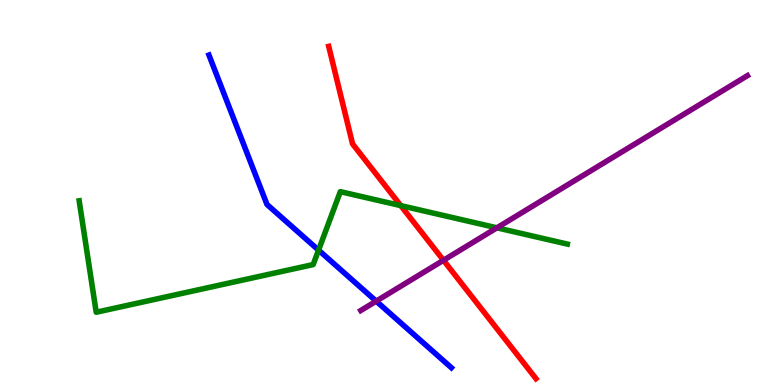[{'lines': ['blue', 'red'], 'intersections': []}, {'lines': ['green', 'red'], 'intersections': [{'x': 5.17, 'y': 4.66}]}, {'lines': ['purple', 'red'], 'intersections': [{'x': 5.72, 'y': 3.24}]}, {'lines': ['blue', 'green'], 'intersections': [{'x': 4.11, 'y': 3.5}]}, {'lines': ['blue', 'purple'], 'intersections': [{'x': 4.85, 'y': 2.18}]}, {'lines': ['green', 'purple'], 'intersections': [{'x': 6.41, 'y': 4.08}]}]